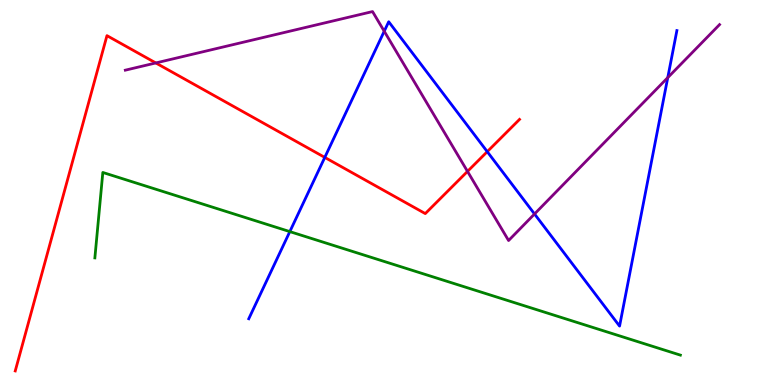[{'lines': ['blue', 'red'], 'intersections': [{'x': 4.19, 'y': 5.91}, {'x': 6.29, 'y': 6.06}]}, {'lines': ['green', 'red'], 'intersections': []}, {'lines': ['purple', 'red'], 'intersections': [{'x': 2.01, 'y': 8.36}, {'x': 6.03, 'y': 5.55}]}, {'lines': ['blue', 'green'], 'intersections': [{'x': 3.74, 'y': 3.98}]}, {'lines': ['blue', 'purple'], 'intersections': [{'x': 4.96, 'y': 9.19}, {'x': 6.9, 'y': 4.44}, {'x': 8.62, 'y': 7.98}]}, {'lines': ['green', 'purple'], 'intersections': []}]